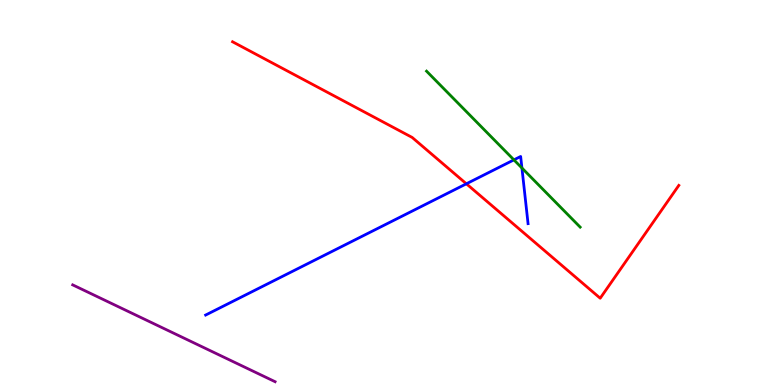[{'lines': ['blue', 'red'], 'intersections': [{'x': 6.02, 'y': 5.23}]}, {'lines': ['green', 'red'], 'intersections': []}, {'lines': ['purple', 'red'], 'intersections': []}, {'lines': ['blue', 'green'], 'intersections': [{'x': 6.63, 'y': 5.85}, {'x': 6.73, 'y': 5.64}]}, {'lines': ['blue', 'purple'], 'intersections': []}, {'lines': ['green', 'purple'], 'intersections': []}]